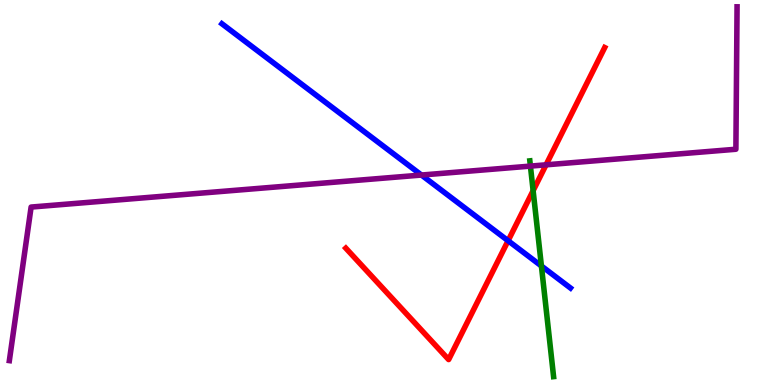[{'lines': ['blue', 'red'], 'intersections': [{'x': 6.56, 'y': 3.75}]}, {'lines': ['green', 'red'], 'intersections': [{'x': 6.88, 'y': 5.05}]}, {'lines': ['purple', 'red'], 'intersections': [{'x': 7.05, 'y': 5.72}]}, {'lines': ['blue', 'green'], 'intersections': [{'x': 6.99, 'y': 3.09}]}, {'lines': ['blue', 'purple'], 'intersections': [{'x': 5.44, 'y': 5.45}]}, {'lines': ['green', 'purple'], 'intersections': [{'x': 6.84, 'y': 5.69}]}]